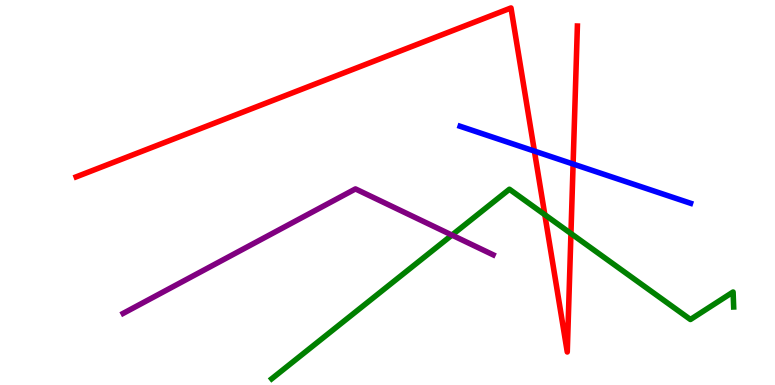[{'lines': ['blue', 'red'], 'intersections': [{'x': 6.9, 'y': 6.08}, {'x': 7.39, 'y': 5.74}]}, {'lines': ['green', 'red'], 'intersections': [{'x': 7.03, 'y': 4.42}, {'x': 7.37, 'y': 3.93}]}, {'lines': ['purple', 'red'], 'intersections': []}, {'lines': ['blue', 'green'], 'intersections': []}, {'lines': ['blue', 'purple'], 'intersections': []}, {'lines': ['green', 'purple'], 'intersections': [{'x': 5.83, 'y': 3.89}]}]